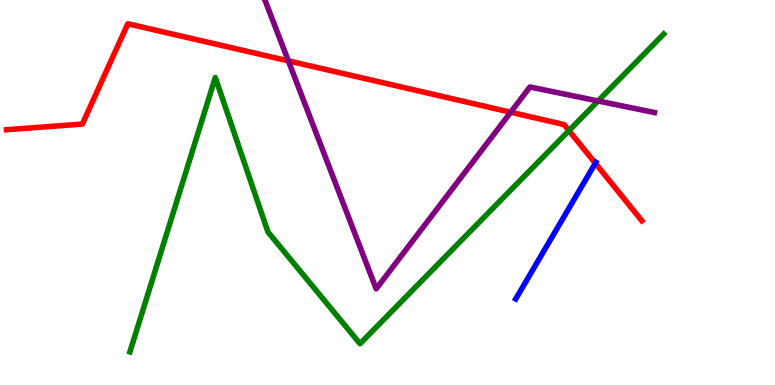[{'lines': ['blue', 'red'], 'intersections': [{'x': 7.68, 'y': 5.76}]}, {'lines': ['green', 'red'], 'intersections': [{'x': 7.34, 'y': 6.61}]}, {'lines': ['purple', 'red'], 'intersections': [{'x': 3.72, 'y': 8.42}, {'x': 6.59, 'y': 7.08}]}, {'lines': ['blue', 'green'], 'intersections': []}, {'lines': ['blue', 'purple'], 'intersections': []}, {'lines': ['green', 'purple'], 'intersections': [{'x': 7.72, 'y': 7.38}]}]